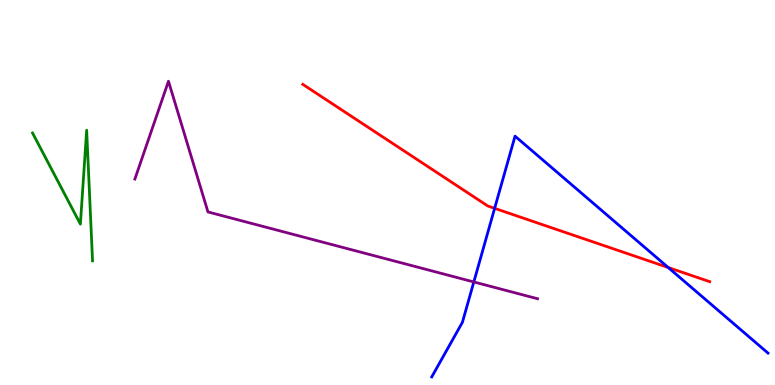[{'lines': ['blue', 'red'], 'intersections': [{'x': 6.38, 'y': 4.59}, {'x': 8.62, 'y': 3.05}]}, {'lines': ['green', 'red'], 'intersections': []}, {'lines': ['purple', 'red'], 'intersections': []}, {'lines': ['blue', 'green'], 'intersections': []}, {'lines': ['blue', 'purple'], 'intersections': [{'x': 6.11, 'y': 2.68}]}, {'lines': ['green', 'purple'], 'intersections': []}]